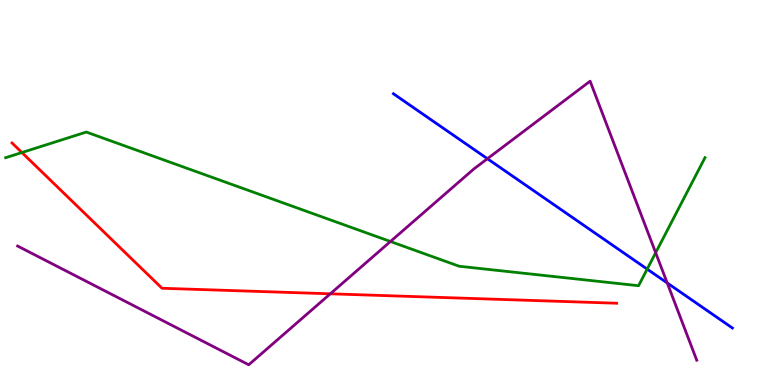[{'lines': ['blue', 'red'], 'intersections': []}, {'lines': ['green', 'red'], 'intersections': [{'x': 0.283, 'y': 6.04}]}, {'lines': ['purple', 'red'], 'intersections': [{'x': 4.26, 'y': 2.37}]}, {'lines': ['blue', 'green'], 'intersections': [{'x': 8.35, 'y': 3.01}]}, {'lines': ['blue', 'purple'], 'intersections': [{'x': 6.29, 'y': 5.88}, {'x': 8.61, 'y': 2.65}]}, {'lines': ['green', 'purple'], 'intersections': [{'x': 5.04, 'y': 3.73}, {'x': 8.46, 'y': 3.44}]}]